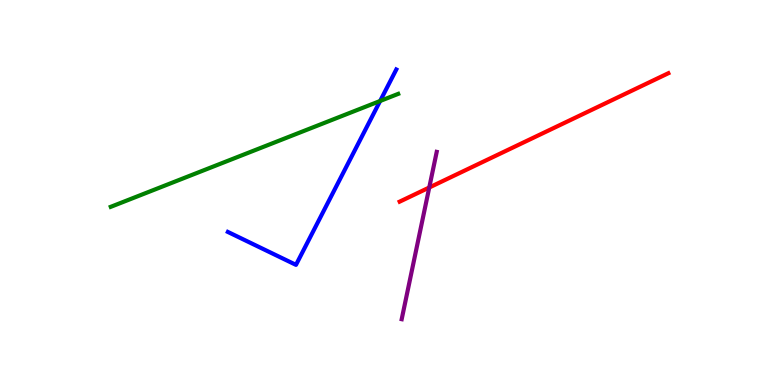[{'lines': ['blue', 'red'], 'intersections': []}, {'lines': ['green', 'red'], 'intersections': []}, {'lines': ['purple', 'red'], 'intersections': [{'x': 5.54, 'y': 5.13}]}, {'lines': ['blue', 'green'], 'intersections': [{'x': 4.9, 'y': 7.38}]}, {'lines': ['blue', 'purple'], 'intersections': []}, {'lines': ['green', 'purple'], 'intersections': []}]